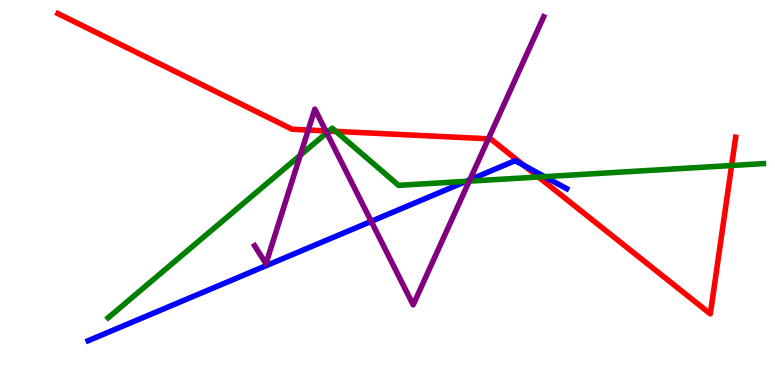[{'lines': ['blue', 'red'], 'intersections': [{'x': 6.76, 'y': 5.7}]}, {'lines': ['green', 'red'], 'intersections': [{'x': 4.24, 'y': 6.6}, {'x': 4.33, 'y': 6.59}, {'x': 6.95, 'y': 5.4}, {'x': 9.44, 'y': 5.7}]}, {'lines': ['purple', 'red'], 'intersections': [{'x': 3.98, 'y': 6.62}, {'x': 4.2, 'y': 6.6}, {'x': 6.3, 'y': 6.39}]}, {'lines': ['blue', 'green'], 'intersections': [{'x': 6.01, 'y': 5.29}, {'x': 7.03, 'y': 5.41}]}, {'lines': ['blue', 'purple'], 'intersections': [{'x': 4.79, 'y': 4.25}, {'x': 6.06, 'y': 5.33}]}, {'lines': ['green', 'purple'], 'intersections': [{'x': 3.87, 'y': 5.97}, {'x': 4.22, 'y': 6.55}, {'x': 6.05, 'y': 5.29}]}]